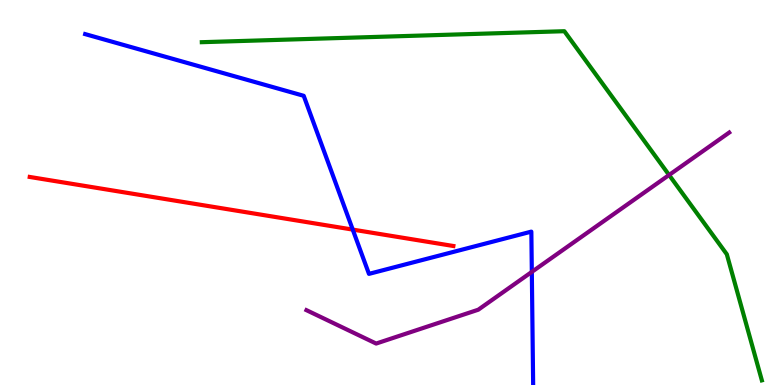[{'lines': ['blue', 'red'], 'intersections': [{'x': 4.55, 'y': 4.04}]}, {'lines': ['green', 'red'], 'intersections': []}, {'lines': ['purple', 'red'], 'intersections': []}, {'lines': ['blue', 'green'], 'intersections': []}, {'lines': ['blue', 'purple'], 'intersections': [{'x': 6.86, 'y': 2.94}]}, {'lines': ['green', 'purple'], 'intersections': [{'x': 8.63, 'y': 5.45}]}]